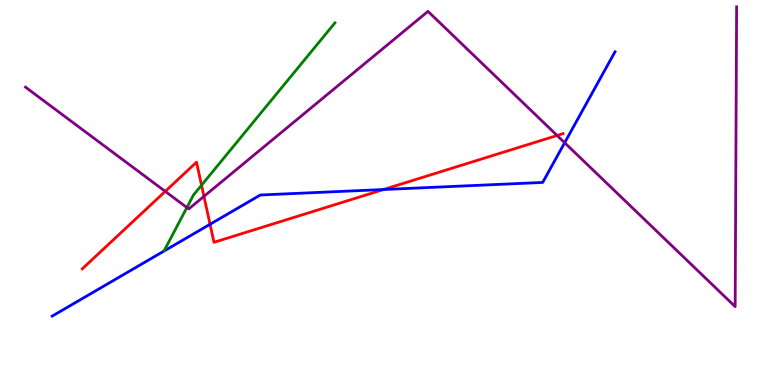[{'lines': ['blue', 'red'], 'intersections': [{'x': 2.71, 'y': 4.17}, {'x': 4.95, 'y': 5.08}]}, {'lines': ['green', 'red'], 'intersections': [{'x': 2.6, 'y': 5.19}]}, {'lines': ['purple', 'red'], 'intersections': [{'x': 2.13, 'y': 5.03}, {'x': 2.63, 'y': 4.9}, {'x': 7.19, 'y': 6.48}]}, {'lines': ['blue', 'green'], 'intersections': []}, {'lines': ['blue', 'purple'], 'intersections': [{'x': 7.29, 'y': 6.29}]}, {'lines': ['green', 'purple'], 'intersections': [{'x': 2.41, 'y': 4.61}]}]